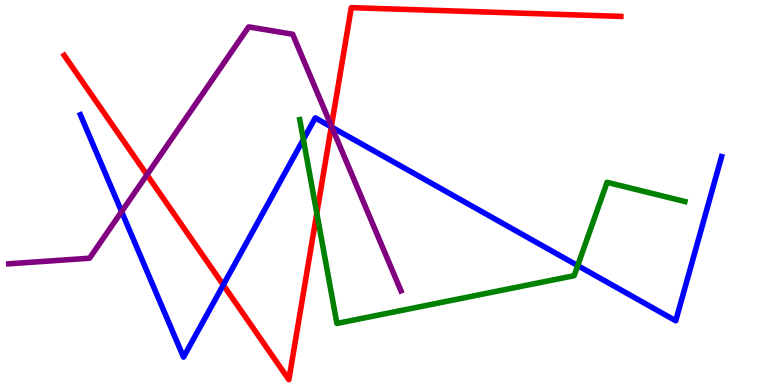[{'lines': ['blue', 'red'], 'intersections': [{'x': 2.88, 'y': 2.6}, {'x': 4.27, 'y': 6.7}]}, {'lines': ['green', 'red'], 'intersections': [{'x': 4.09, 'y': 4.46}]}, {'lines': ['purple', 'red'], 'intersections': [{'x': 1.9, 'y': 5.46}, {'x': 4.28, 'y': 6.72}]}, {'lines': ['blue', 'green'], 'intersections': [{'x': 3.91, 'y': 6.38}, {'x': 7.45, 'y': 3.1}]}, {'lines': ['blue', 'purple'], 'intersections': [{'x': 1.57, 'y': 4.5}, {'x': 4.28, 'y': 6.7}]}, {'lines': ['green', 'purple'], 'intersections': []}]